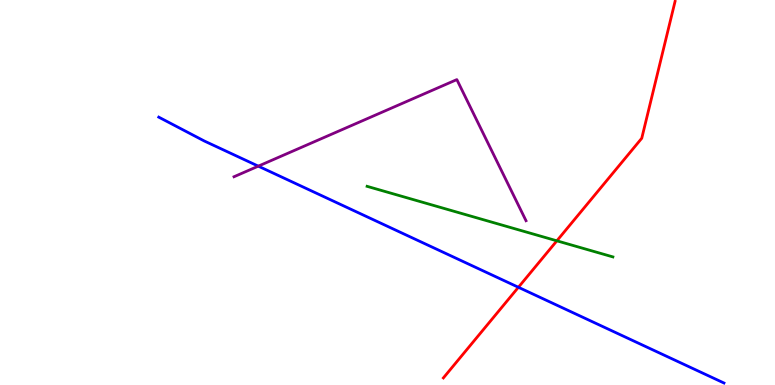[{'lines': ['blue', 'red'], 'intersections': [{'x': 6.69, 'y': 2.54}]}, {'lines': ['green', 'red'], 'intersections': [{'x': 7.19, 'y': 3.74}]}, {'lines': ['purple', 'red'], 'intersections': []}, {'lines': ['blue', 'green'], 'intersections': []}, {'lines': ['blue', 'purple'], 'intersections': [{'x': 3.33, 'y': 5.68}]}, {'lines': ['green', 'purple'], 'intersections': []}]